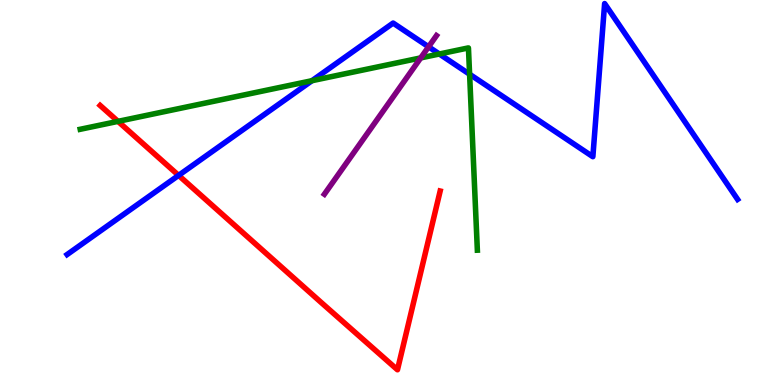[{'lines': ['blue', 'red'], 'intersections': [{'x': 2.3, 'y': 5.44}]}, {'lines': ['green', 'red'], 'intersections': [{'x': 1.52, 'y': 6.85}]}, {'lines': ['purple', 'red'], 'intersections': []}, {'lines': ['blue', 'green'], 'intersections': [{'x': 4.03, 'y': 7.9}, {'x': 5.67, 'y': 8.6}, {'x': 6.06, 'y': 8.07}]}, {'lines': ['blue', 'purple'], 'intersections': [{'x': 5.53, 'y': 8.78}]}, {'lines': ['green', 'purple'], 'intersections': [{'x': 5.43, 'y': 8.5}]}]